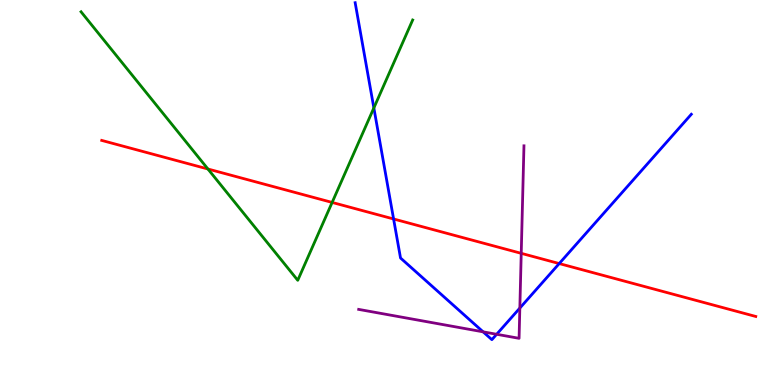[{'lines': ['blue', 'red'], 'intersections': [{'x': 5.08, 'y': 4.31}, {'x': 7.22, 'y': 3.15}]}, {'lines': ['green', 'red'], 'intersections': [{'x': 2.68, 'y': 5.61}, {'x': 4.29, 'y': 4.74}]}, {'lines': ['purple', 'red'], 'intersections': [{'x': 6.73, 'y': 3.42}]}, {'lines': ['blue', 'green'], 'intersections': [{'x': 4.82, 'y': 7.2}]}, {'lines': ['blue', 'purple'], 'intersections': [{'x': 6.23, 'y': 1.38}, {'x': 6.41, 'y': 1.32}, {'x': 6.71, 'y': 2.0}]}, {'lines': ['green', 'purple'], 'intersections': []}]